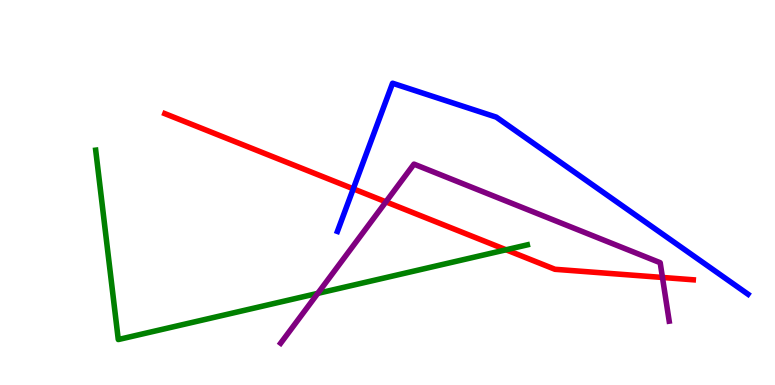[{'lines': ['blue', 'red'], 'intersections': [{'x': 4.56, 'y': 5.1}]}, {'lines': ['green', 'red'], 'intersections': [{'x': 6.53, 'y': 3.51}]}, {'lines': ['purple', 'red'], 'intersections': [{'x': 4.98, 'y': 4.76}, {'x': 8.55, 'y': 2.79}]}, {'lines': ['blue', 'green'], 'intersections': []}, {'lines': ['blue', 'purple'], 'intersections': []}, {'lines': ['green', 'purple'], 'intersections': [{'x': 4.1, 'y': 2.38}]}]